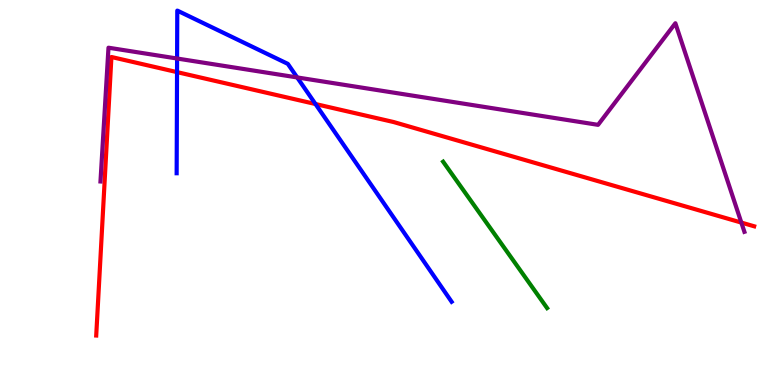[{'lines': ['blue', 'red'], 'intersections': [{'x': 2.28, 'y': 8.13}, {'x': 4.07, 'y': 7.3}]}, {'lines': ['green', 'red'], 'intersections': []}, {'lines': ['purple', 'red'], 'intersections': [{'x': 9.57, 'y': 4.22}]}, {'lines': ['blue', 'green'], 'intersections': []}, {'lines': ['blue', 'purple'], 'intersections': [{'x': 2.29, 'y': 8.48}, {'x': 3.83, 'y': 7.99}]}, {'lines': ['green', 'purple'], 'intersections': []}]